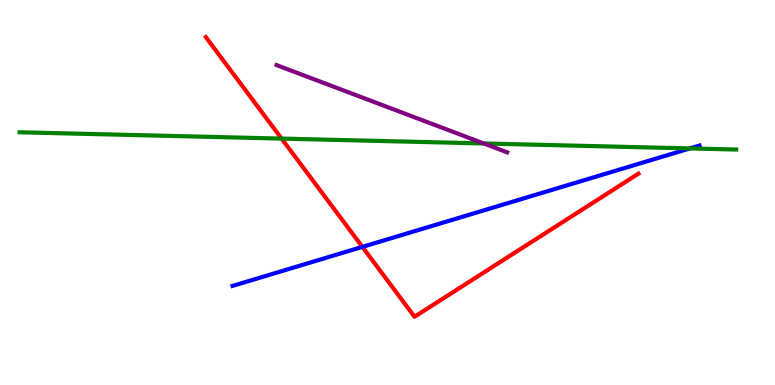[{'lines': ['blue', 'red'], 'intersections': [{'x': 4.68, 'y': 3.59}]}, {'lines': ['green', 'red'], 'intersections': [{'x': 3.63, 'y': 6.4}]}, {'lines': ['purple', 'red'], 'intersections': []}, {'lines': ['blue', 'green'], 'intersections': [{'x': 8.9, 'y': 6.14}]}, {'lines': ['blue', 'purple'], 'intersections': []}, {'lines': ['green', 'purple'], 'intersections': [{'x': 6.24, 'y': 6.27}]}]